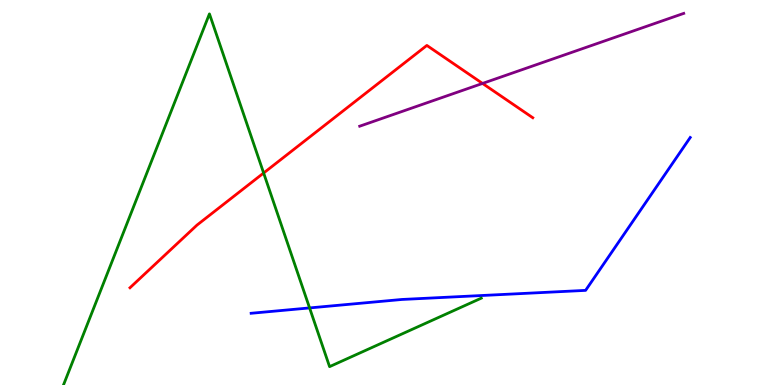[{'lines': ['blue', 'red'], 'intersections': []}, {'lines': ['green', 'red'], 'intersections': [{'x': 3.4, 'y': 5.51}]}, {'lines': ['purple', 'red'], 'intersections': [{'x': 6.23, 'y': 7.83}]}, {'lines': ['blue', 'green'], 'intersections': [{'x': 3.99, 'y': 2.0}]}, {'lines': ['blue', 'purple'], 'intersections': []}, {'lines': ['green', 'purple'], 'intersections': []}]